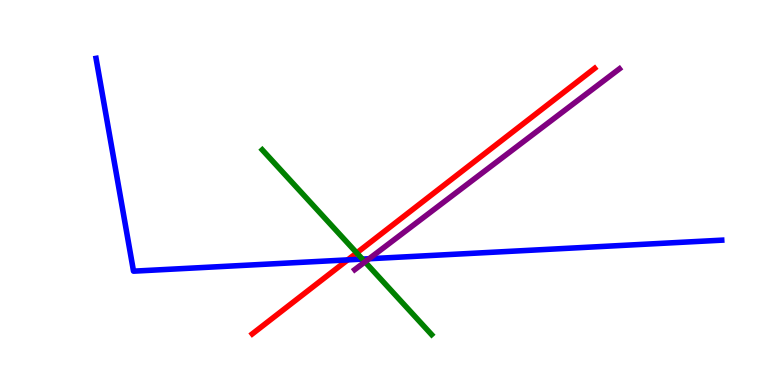[{'lines': ['blue', 'red'], 'intersections': [{'x': 4.49, 'y': 3.25}]}, {'lines': ['green', 'red'], 'intersections': [{'x': 4.6, 'y': 3.43}]}, {'lines': ['purple', 'red'], 'intersections': []}, {'lines': ['blue', 'green'], 'intersections': [{'x': 4.68, 'y': 3.27}]}, {'lines': ['blue', 'purple'], 'intersections': [{'x': 4.76, 'y': 3.28}]}, {'lines': ['green', 'purple'], 'intersections': [{'x': 4.71, 'y': 3.2}]}]